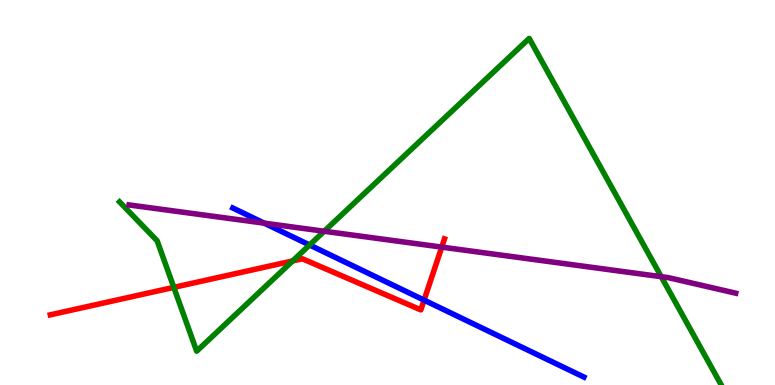[{'lines': ['blue', 'red'], 'intersections': [{'x': 5.47, 'y': 2.2}]}, {'lines': ['green', 'red'], 'intersections': [{'x': 2.24, 'y': 2.54}, {'x': 3.78, 'y': 3.22}]}, {'lines': ['purple', 'red'], 'intersections': [{'x': 5.7, 'y': 3.58}]}, {'lines': ['blue', 'green'], 'intersections': [{'x': 3.99, 'y': 3.64}]}, {'lines': ['blue', 'purple'], 'intersections': [{'x': 3.41, 'y': 4.2}]}, {'lines': ['green', 'purple'], 'intersections': [{'x': 4.18, 'y': 3.99}, {'x': 8.53, 'y': 2.81}]}]